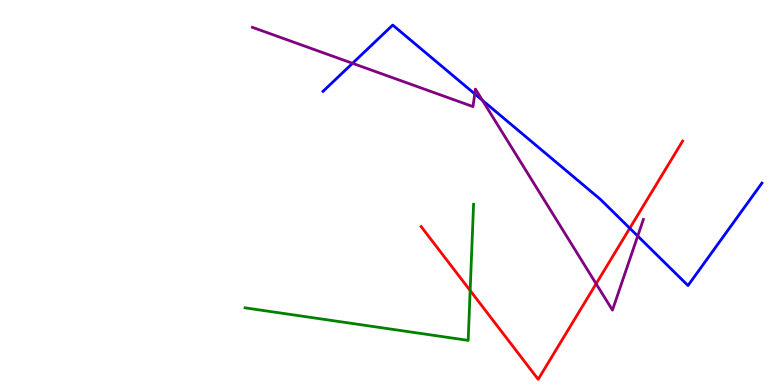[{'lines': ['blue', 'red'], 'intersections': [{'x': 8.13, 'y': 4.07}]}, {'lines': ['green', 'red'], 'intersections': [{'x': 6.07, 'y': 2.45}]}, {'lines': ['purple', 'red'], 'intersections': [{'x': 7.69, 'y': 2.63}]}, {'lines': ['blue', 'green'], 'intersections': []}, {'lines': ['blue', 'purple'], 'intersections': [{'x': 4.55, 'y': 8.36}, {'x': 6.13, 'y': 7.56}, {'x': 6.22, 'y': 7.39}, {'x': 8.23, 'y': 3.87}]}, {'lines': ['green', 'purple'], 'intersections': []}]